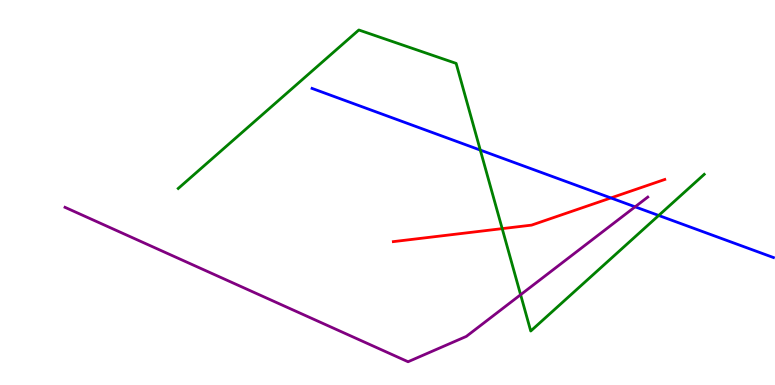[{'lines': ['blue', 'red'], 'intersections': [{'x': 7.88, 'y': 4.86}]}, {'lines': ['green', 'red'], 'intersections': [{'x': 6.48, 'y': 4.06}]}, {'lines': ['purple', 'red'], 'intersections': []}, {'lines': ['blue', 'green'], 'intersections': [{'x': 6.2, 'y': 6.1}, {'x': 8.5, 'y': 4.4}]}, {'lines': ['blue', 'purple'], 'intersections': [{'x': 8.19, 'y': 4.63}]}, {'lines': ['green', 'purple'], 'intersections': [{'x': 6.72, 'y': 2.34}]}]